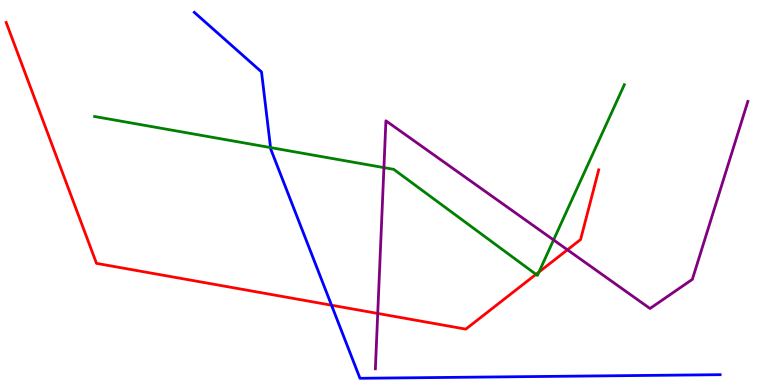[{'lines': ['blue', 'red'], 'intersections': [{'x': 4.28, 'y': 2.07}]}, {'lines': ['green', 'red'], 'intersections': [{'x': 6.92, 'y': 2.87}, {'x': 6.95, 'y': 2.93}]}, {'lines': ['purple', 'red'], 'intersections': [{'x': 4.87, 'y': 1.86}, {'x': 7.32, 'y': 3.51}]}, {'lines': ['blue', 'green'], 'intersections': [{'x': 3.49, 'y': 6.17}]}, {'lines': ['blue', 'purple'], 'intersections': []}, {'lines': ['green', 'purple'], 'intersections': [{'x': 4.95, 'y': 5.65}, {'x': 7.14, 'y': 3.77}]}]